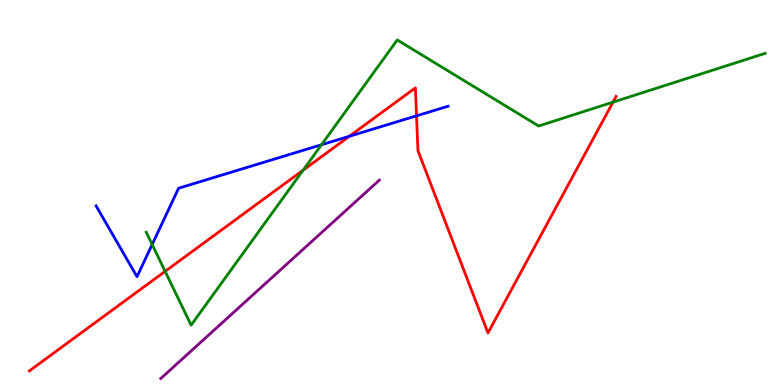[{'lines': ['blue', 'red'], 'intersections': [{'x': 4.51, 'y': 6.46}, {'x': 5.37, 'y': 6.99}]}, {'lines': ['green', 'red'], 'intersections': [{'x': 2.13, 'y': 2.95}, {'x': 3.91, 'y': 5.58}, {'x': 7.91, 'y': 7.35}]}, {'lines': ['purple', 'red'], 'intersections': []}, {'lines': ['blue', 'green'], 'intersections': [{'x': 1.96, 'y': 3.65}, {'x': 4.15, 'y': 6.24}]}, {'lines': ['blue', 'purple'], 'intersections': []}, {'lines': ['green', 'purple'], 'intersections': []}]